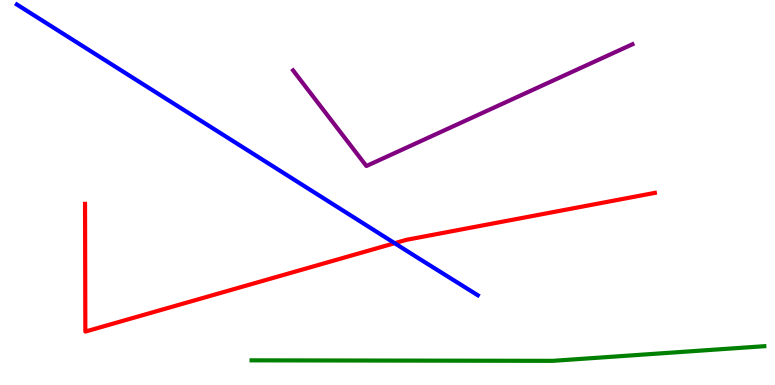[{'lines': ['blue', 'red'], 'intersections': [{'x': 5.09, 'y': 3.68}]}, {'lines': ['green', 'red'], 'intersections': []}, {'lines': ['purple', 'red'], 'intersections': []}, {'lines': ['blue', 'green'], 'intersections': []}, {'lines': ['blue', 'purple'], 'intersections': []}, {'lines': ['green', 'purple'], 'intersections': []}]